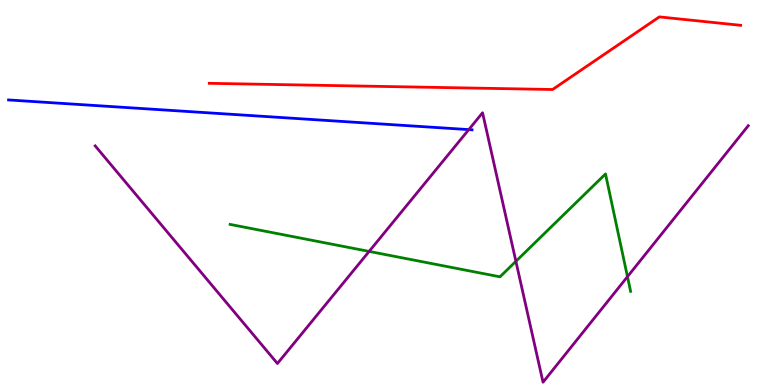[{'lines': ['blue', 'red'], 'intersections': []}, {'lines': ['green', 'red'], 'intersections': []}, {'lines': ['purple', 'red'], 'intersections': []}, {'lines': ['blue', 'green'], 'intersections': []}, {'lines': ['blue', 'purple'], 'intersections': [{'x': 6.05, 'y': 6.63}]}, {'lines': ['green', 'purple'], 'intersections': [{'x': 4.76, 'y': 3.47}, {'x': 6.66, 'y': 3.21}, {'x': 8.1, 'y': 2.81}]}]